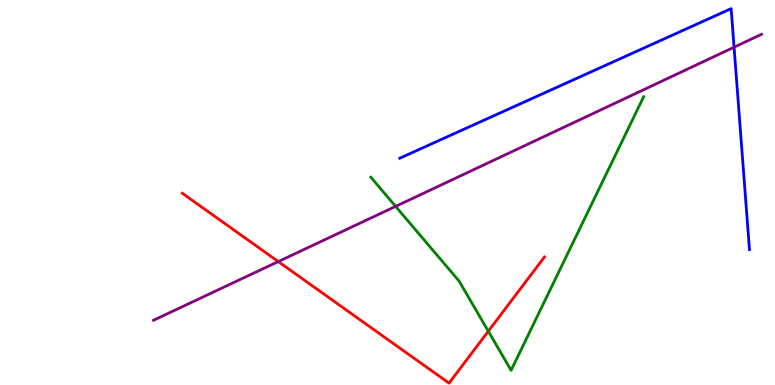[{'lines': ['blue', 'red'], 'intersections': []}, {'lines': ['green', 'red'], 'intersections': [{'x': 6.3, 'y': 1.4}]}, {'lines': ['purple', 'red'], 'intersections': [{'x': 3.59, 'y': 3.21}]}, {'lines': ['blue', 'green'], 'intersections': []}, {'lines': ['blue', 'purple'], 'intersections': [{'x': 9.47, 'y': 8.77}]}, {'lines': ['green', 'purple'], 'intersections': [{'x': 5.1, 'y': 4.64}]}]